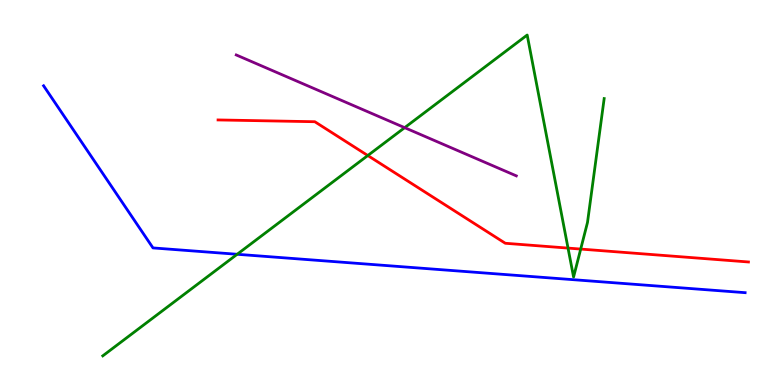[{'lines': ['blue', 'red'], 'intersections': []}, {'lines': ['green', 'red'], 'intersections': [{'x': 4.75, 'y': 5.96}, {'x': 7.33, 'y': 3.56}, {'x': 7.49, 'y': 3.53}]}, {'lines': ['purple', 'red'], 'intersections': []}, {'lines': ['blue', 'green'], 'intersections': [{'x': 3.06, 'y': 3.4}]}, {'lines': ['blue', 'purple'], 'intersections': []}, {'lines': ['green', 'purple'], 'intersections': [{'x': 5.22, 'y': 6.68}]}]